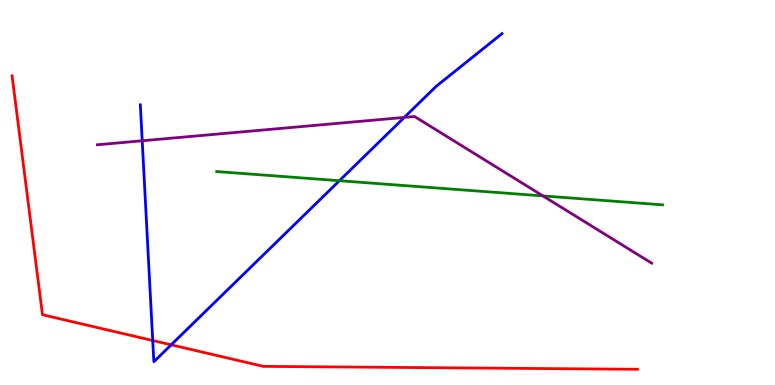[{'lines': ['blue', 'red'], 'intersections': [{'x': 1.97, 'y': 1.16}, {'x': 2.21, 'y': 1.04}]}, {'lines': ['green', 'red'], 'intersections': []}, {'lines': ['purple', 'red'], 'intersections': []}, {'lines': ['blue', 'green'], 'intersections': [{'x': 4.38, 'y': 5.31}]}, {'lines': ['blue', 'purple'], 'intersections': [{'x': 1.84, 'y': 6.34}, {'x': 5.22, 'y': 6.95}]}, {'lines': ['green', 'purple'], 'intersections': [{'x': 7.01, 'y': 4.91}]}]